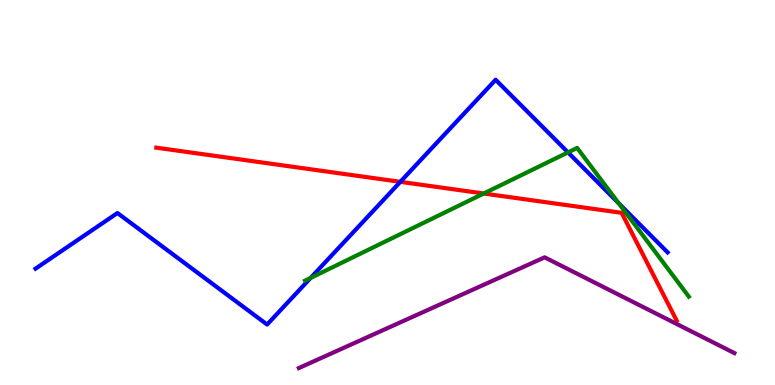[{'lines': ['blue', 'red'], 'intersections': [{'x': 5.17, 'y': 5.28}]}, {'lines': ['green', 'red'], 'intersections': [{'x': 6.24, 'y': 4.97}]}, {'lines': ['purple', 'red'], 'intersections': []}, {'lines': ['blue', 'green'], 'intersections': [{'x': 4.01, 'y': 2.78}, {'x': 7.33, 'y': 6.04}, {'x': 7.98, 'y': 4.72}]}, {'lines': ['blue', 'purple'], 'intersections': []}, {'lines': ['green', 'purple'], 'intersections': []}]